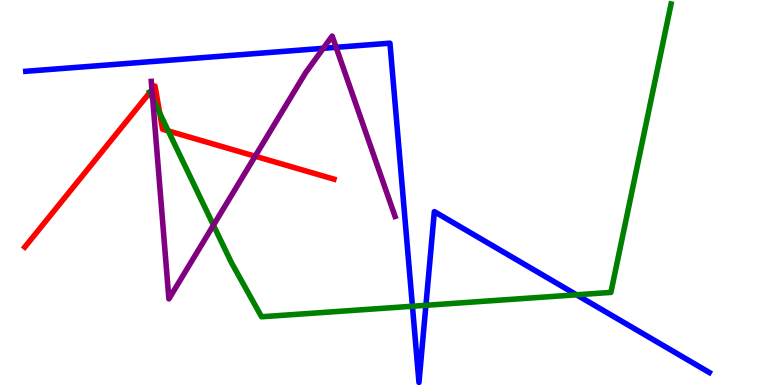[{'lines': ['blue', 'red'], 'intersections': []}, {'lines': ['green', 'red'], 'intersections': [{'x': 1.93, 'y': 7.6}, {'x': 2.06, 'y': 7.06}, {'x': 2.17, 'y': 6.6}]}, {'lines': ['purple', 'red'], 'intersections': [{'x': 1.96, 'y': 7.67}, {'x': 3.29, 'y': 5.94}]}, {'lines': ['blue', 'green'], 'intersections': [{'x': 5.32, 'y': 2.05}, {'x': 5.5, 'y': 2.07}, {'x': 7.44, 'y': 2.34}]}, {'lines': ['blue', 'purple'], 'intersections': [{'x': 4.17, 'y': 8.74}, {'x': 4.34, 'y': 8.77}]}, {'lines': ['green', 'purple'], 'intersections': [{'x': 1.97, 'y': 7.44}, {'x': 2.75, 'y': 4.15}]}]